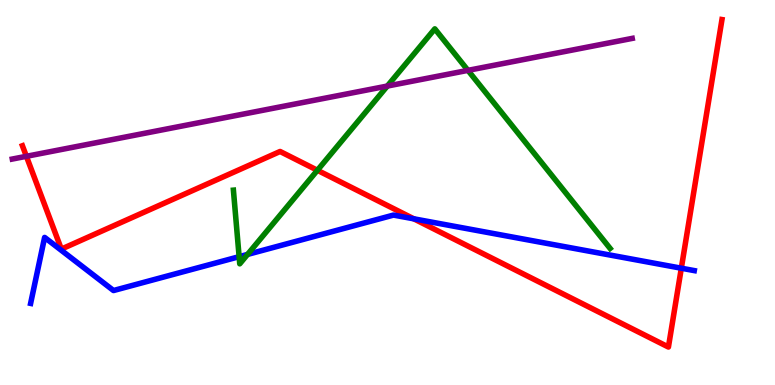[{'lines': ['blue', 'red'], 'intersections': [{'x': 5.34, 'y': 4.32}, {'x': 8.79, 'y': 3.03}]}, {'lines': ['green', 'red'], 'intersections': [{'x': 4.1, 'y': 5.58}]}, {'lines': ['purple', 'red'], 'intersections': [{'x': 0.341, 'y': 5.94}]}, {'lines': ['blue', 'green'], 'intersections': [{'x': 3.09, 'y': 3.33}, {'x': 3.19, 'y': 3.39}]}, {'lines': ['blue', 'purple'], 'intersections': []}, {'lines': ['green', 'purple'], 'intersections': [{'x': 5.0, 'y': 7.76}, {'x': 6.04, 'y': 8.17}]}]